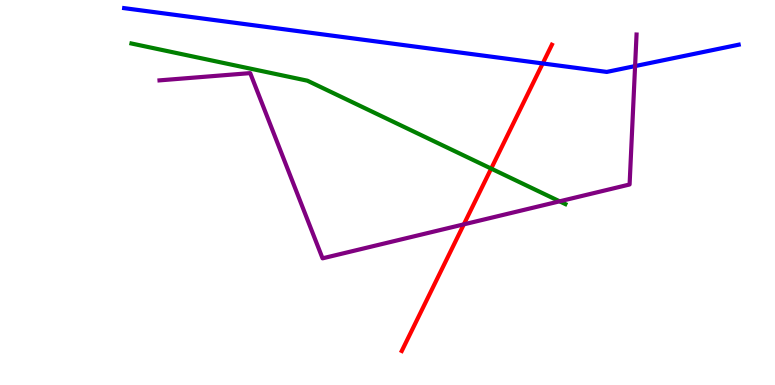[{'lines': ['blue', 'red'], 'intersections': [{'x': 7.0, 'y': 8.35}]}, {'lines': ['green', 'red'], 'intersections': [{'x': 6.34, 'y': 5.62}]}, {'lines': ['purple', 'red'], 'intersections': [{'x': 5.99, 'y': 4.17}]}, {'lines': ['blue', 'green'], 'intersections': []}, {'lines': ['blue', 'purple'], 'intersections': [{'x': 8.19, 'y': 8.28}]}, {'lines': ['green', 'purple'], 'intersections': [{'x': 7.22, 'y': 4.77}]}]